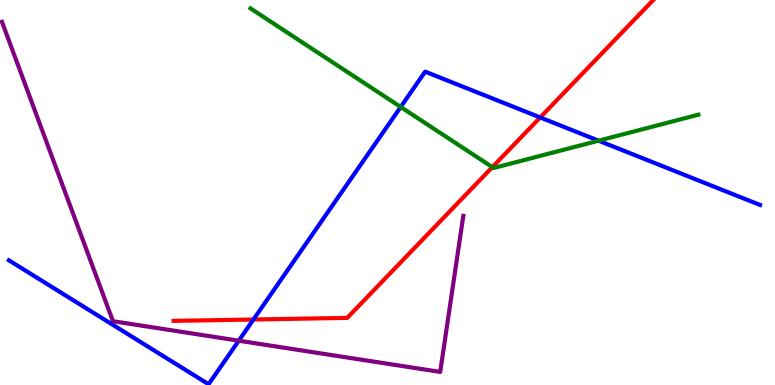[{'lines': ['blue', 'red'], 'intersections': [{'x': 3.27, 'y': 1.7}, {'x': 6.97, 'y': 6.95}]}, {'lines': ['green', 'red'], 'intersections': [{'x': 6.35, 'y': 5.66}]}, {'lines': ['purple', 'red'], 'intersections': []}, {'lines': ['blue', 'green'], 'intersections': [{'x': 5.17, 'y': 7.22}, {'x': 7.72, 'y': 6.35}]}, {'lines': ['blue', 'purple'], 'intersections': [{'x': 3.08, 'y': 1.15}]}, {'lines': ['green', 'purple'], 'intersections': []}]